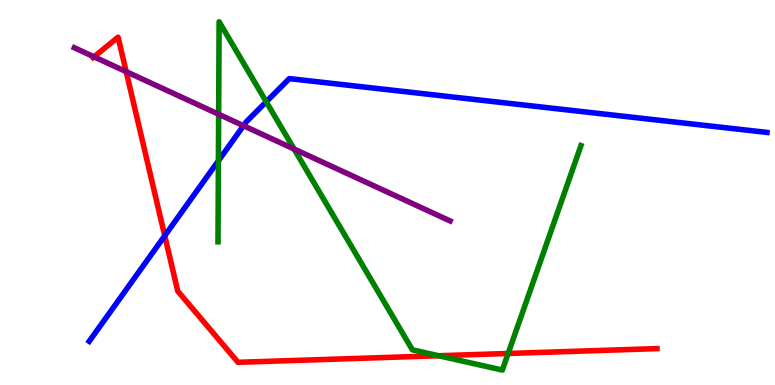[{'lines': ['blue', 'red'], 'intersections': [{'x': 2.13, 'y': 3.88}]}, {'lines': ['green', 'red'], 'intersections': [{'x': 5.66, 'y': 0.76}, {'x': 6.56, 'y': 0.819}]}, {'lines': ['purple', 'red'], 'intersections': [{'x': 1.21, 'y': 8.52}, {'x': 1.63, 'y': 8.14}]}, {'lines': ['blue', 'green'], 'intersections': [{'x': 2.82, 'y': 5.82}, {'x': 3.44, 'y': 7.36}]}, {'lines': ['blue', 'purple'], 'intersections': [{'x': 3.14, 'y': 6.73}]}, {'lines': ['green', 'purple'], 'intersections': [{'x': 2.82, 'y': 7.03}, {'x': 3.79, 'y': 6.13}]}]